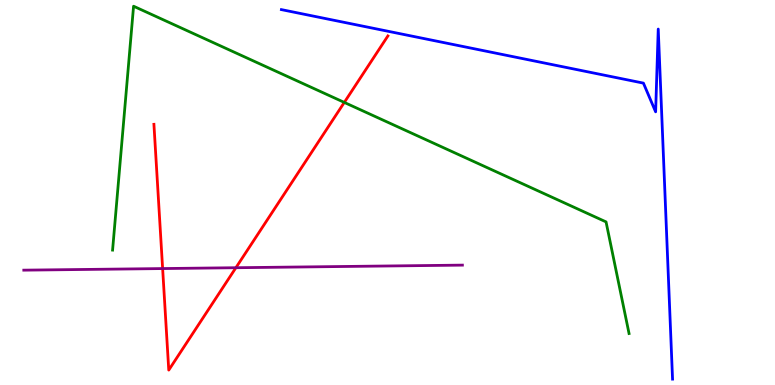[{'lines': ['blue', 'red'], 'intersections': []}, {'lines': ['green', 'red'], 'intersections': [{'x': 4.44, 'y': 7.34}]}, {'lines': ['purple', 'red'], 'intersections': [{'x': 2.1, 'y': 3.02}, {'x': 3.04, 'y': 3.05}]}, {'lines': ['blue', 'green'], 'intersections': []}, {'lines': ['blue', 'purple'], 'intersections': []}, {'lines': ['green', 'purple'], 'intersections': []}]